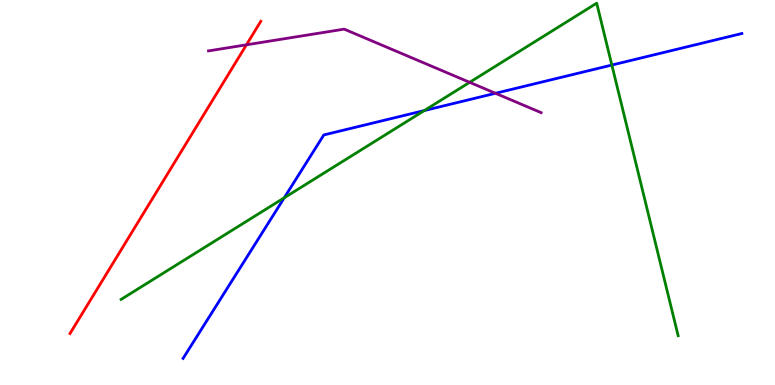[{'lines': ['blue', 'red'], 'intersections': []}, {'lines': ['green', 'red'], 'intersections': []}, {'lines': ['purple', 'red'], 'intersections': [{'x': 3.18, 'y': 8.84}]}, {'lines': ['blue', 'green'], 'intersections': [{'x': 3.67, 'y': 4.86}, {'x': 5.48, 'y': 7.13}, {'x': 7.89, 'y': 8.31}]}, {'lines': ['blue', 'purple'], 'intersections': [{'x': 6.39, 'y': 7.58}]}, {'lines': ['green', 'purple'], 'intersections': [{'x': 6.06, 'y': 7.86}]}]